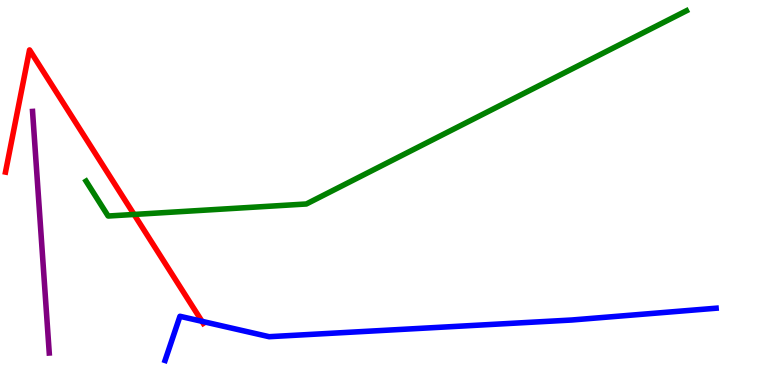[{'lines': ['blue', 'red'], 'intersections': [{'x': 2.61, 'y': 1.65}]}, {'lines': ['green', 'red'], 'intersections': [{'x': 1.73, 'y': 4.43}]}, {'lines': ['purple', 'red'], 'intersections': []}, {'lines': ['blue', 'green'], 'intersections': []}, {'lines': ['blue', 'purple'], 'intersections': []}, {'lines': ['green', 'purple'], 'intersections': []}]